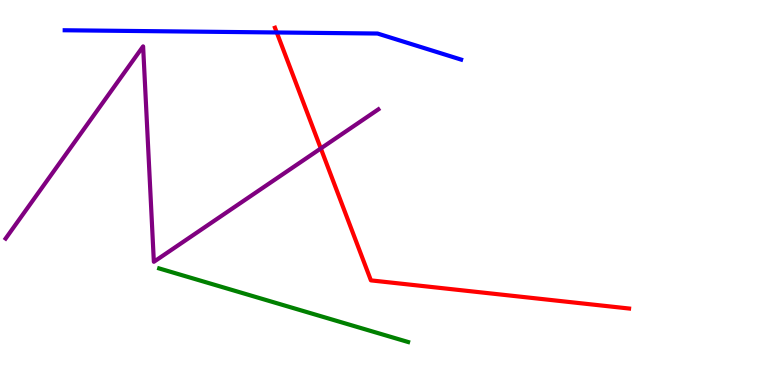[{'lines': ['blue', 'red'], 'intersections': [{'x': 3.57, 'y': 9.16}]}, {'lines': ['green', 'red'], 'intersections': []}, {'lines': ['purple', 'red'], 'intersections': [{'x': 4.14, 'y': 6.14}]}, {'lines': ['blue', 'green'], 'intersections': []}, {'lines': ['blue', 'purple'], 'intersections': []}, {'lines': ['green', 'purple'], 'intersections': []}]